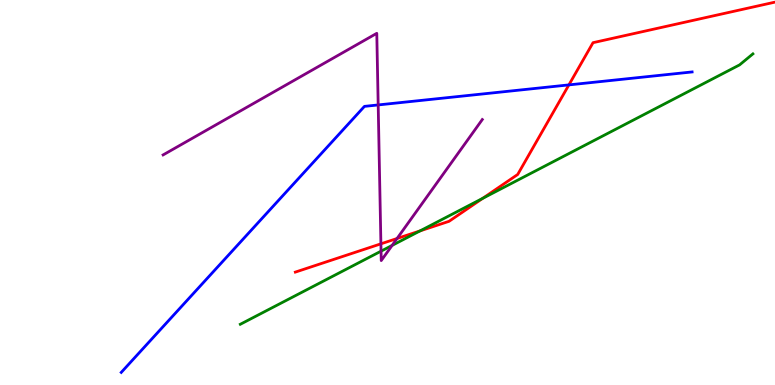[{'lines': ['blue', 'red'], 'intersections': [{'x': 7.34, 'y': 7.8}]}, {'lines': ['green', 'red'], 'intersections': [{'x': 5.42, 'y': 4.0}, {'x': 6.23, 'y': 4.85}]}, {'lines': ['purple', 'red'], 'intersections': [{'x': 4.91, 'y': 3.67}, {'x': 5.12, 'y': 3.81}]}, {'lines': ['blue', 'green'], 'intersections': []}, {'lines': ['blue', 'purple'], 'intersections': [{'x': 4.88, 'y': 7.27}]}, {'lines': ['green', 'purple'], 'intersections': [{'x': 4.92, 'y': 3.48}, {'x': 5.06, 'y': 3.63}]}]